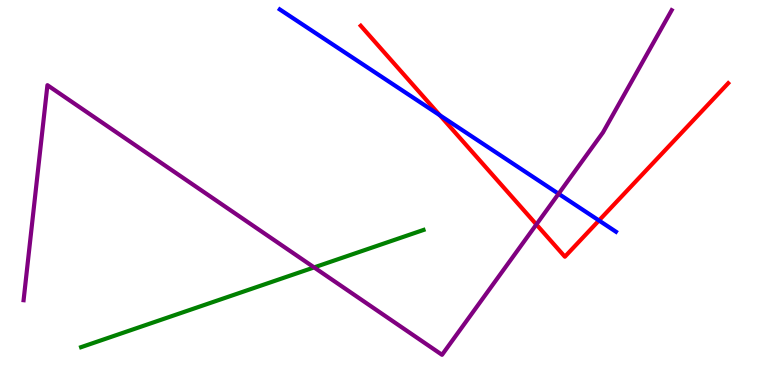[{'lines': ['blue', 'red'], 'intersections': [{'x': 5.68, 'y': 7.01}, {'x': 7.73, 'y': 4.27}]}, {'lines': ['green', 'red'], 'intersections': []}, {'lines': ['purple', 'red'], 'intersections': [{'x': 6.92, 'y': 4.17}]}, {'lines': ['blue', 'green'], 'intersections': []}, {'lines': ['blue', 'purple'], 'intersections': [{'x': 7.21, 'y': 4.97}]}, {'lines': ['green', 'purple'], 'intersections': [{'x': 4.05, 'y': 3.05}]}]